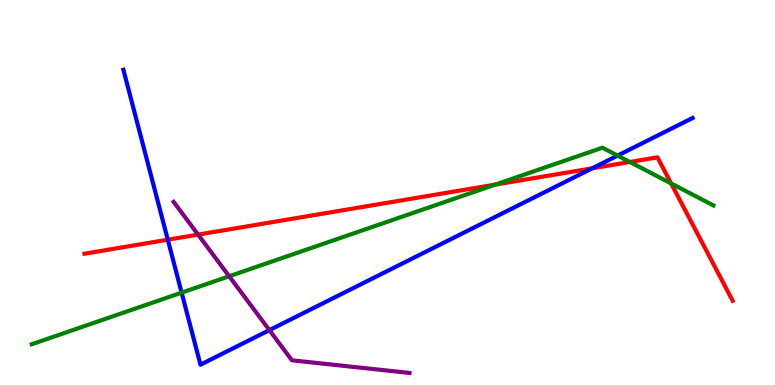[{'lines': ['blue', 'red'], 'intersections': [{'x': 2.17, 'y': 3.77}, {'x': 7.64, 'y': 5.63}]}, {'lines': ['green', 'red'], 'intersections': [{'x': 6.39, 'y': 5.2}, {'x': 8.13, 'y': 5.79}, {'x': 8.66, 'y': 5.23}]}, {'lines': ['purple', 'red'], 'intersections': [{'x': 2.56, 'y': 3.91}]}, {'lines': ['blue', 'green'], 'intersections': [{'x': 2.34, 'y': 2.4}, {'x': 7.97, 'y': 5.96}]}, {'lines': ['blue', 'purple'], 'intersections': [{'x': 3.48, 'y': 1.43}]}, {'lines': ['green', 'purple'], 'intersections': [{'x': 2.96, 'y': 2.82}]}]